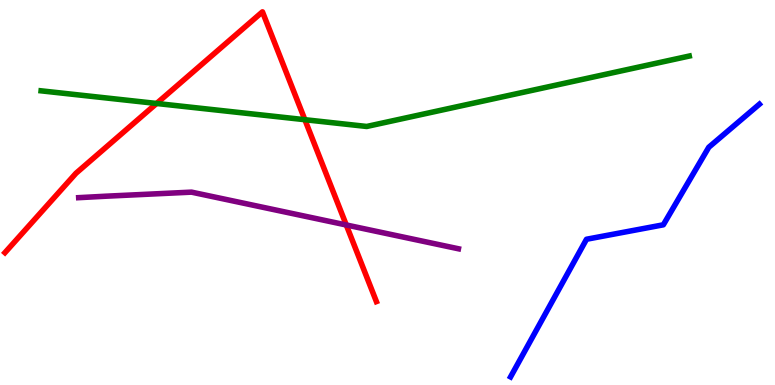[{'lines': ['blue', 'red'], 'intersections': []}, {'lines': ['green', 'red'], 'intersections': [{'x': 2.02, 'y': 7.31}, {'x': 3.93, 'y': 6.89}]}, {'lines': ['purple', 'red'], 'intersections': [{'x': 4.47, 'y': 4.16}]}, {'lines': ['blue', 'green'], 'intersections': []}, {'lines': ['blue', 'purple'], 'intersections': []}, {'lines': ['green', 'purple'], 'intersections': []}]